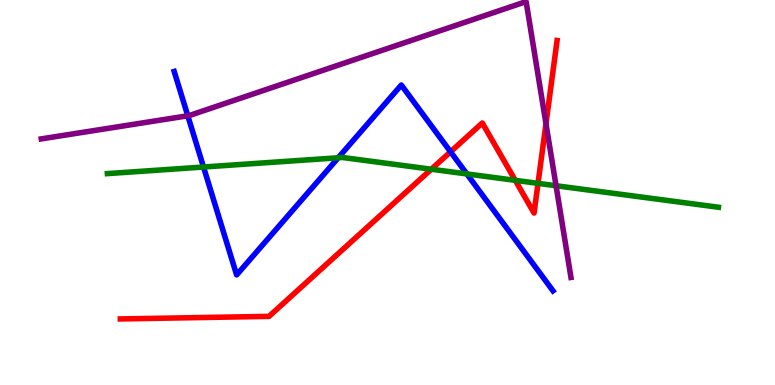[{'lines': ['blue', 'red'], 'intersections': [{'x': 5.81, 'y': 6.06}]}, {'lines': ['green', 'red'], 'intersections': [{'x': 5.57, 'y': 5.6}, {'x': 6.65, 'y': 5.32}, {'x': 6.94, 'y': 5.24}]}, {'lines': ['purple', 'red'], 'intersections': [{'x': 7.04, 'y': 6.79}]}, {'lines': ['blue', 'green'], 'intersections': [{'x': 2.63, 'y': 5.66}, {'x': 4.36, 'y': 5.9}, {'x': 6.02, 'y': 5.48}]}, {'lines': ['blue', 'purple'], 'intersections': [{'x': 2.42, 'y': 6.99}]}, {'lines': ['green', 'purple'], 'intersections': [{'x': 7.17, 'y': 5.18}]}]